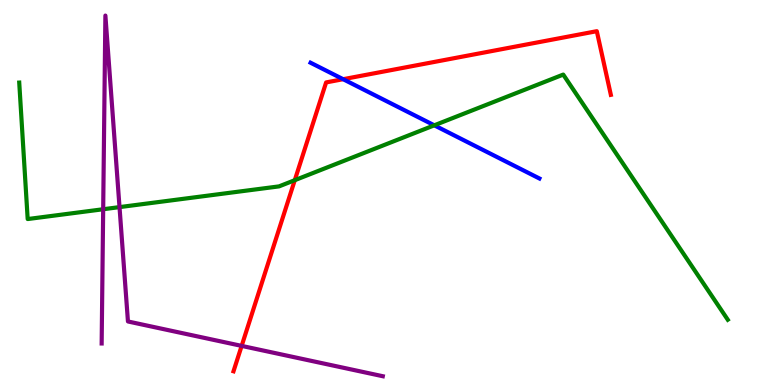[{'lines': ['blue', 'red'], 'intersections': [{'x': 4.43, 'y': 7.94}]}, {'lines': ['green', 'red'], 'intersections': [{'x': 3.8, 'y': 5.32}]}, {'lines': ['purple', 'red'], 'intersections': [{'x': 3.12, 'y': 1.02}]}, {'lines': ['blue', 'green'], 'intersections': [{'x': 5.6, 'y': 6.75}]}, {'lines': ['blue', 'purple'], 'intersections': []}, {'lines': ['green', 'purple'], 'intersections': [{'x': 1.33, 'y': 4.57}, {'x': 1.54, 'y': 4.62}]}]